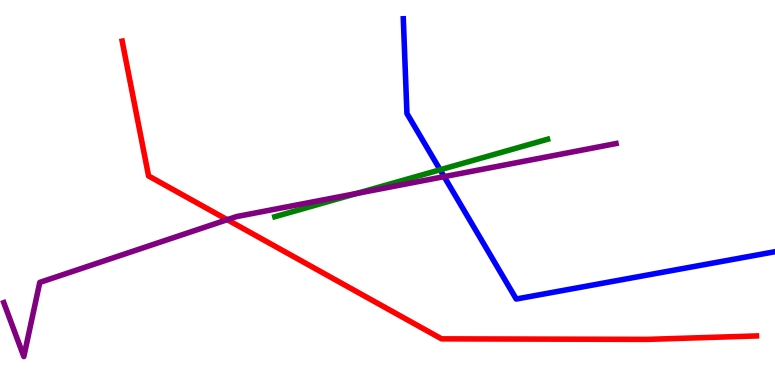[{'lines': ['blue', 'red'], 'intersections': []}, {'lines': ['green', 'red'], 'intersections': []}, {'lines': ['purple', 'red'], 'intersections': [{'x': 2.93, 'y': 4.29}]}, {'lines': ['blue', 'green'], 'intersections': [{'x': 5.68, 'y': 5.59}]}, {'lines': ['blue', 'purple'], 'intersections': [{'x': 5.73, 'y': 5.41}]}, {'lines': ['green', 'purple'], 'intersections': [{'x': 4.61, 'y': 4.98}]}]